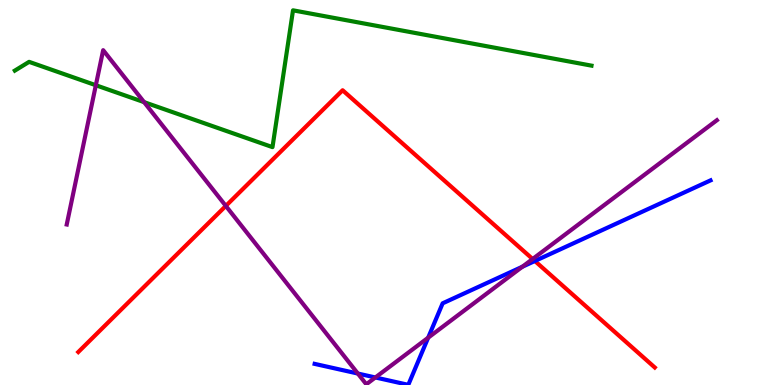[{'lines': ['blue', 'red'], 'intersections': [{'x': 6.9, 'y': 3.22}]}, {'lines': ['green', 'red'], 'intersections': []}, {'lines': ['purple', 'red'], 'intersections': [{'x': 2.91, 'y': 4.65}, {'x': 6.87, 'y': 3.27}]}, {'lines': ['blue', 'green'], 'intersections': []}, {'lines': ['blue', 'purple'], 'intersections': [{'x': 4.62, 'y': 0.298}, {'x': 4.84, 'y': 0.196}, {'x': 5.52, 'y': 1.23}, {'x': 6.74, 'y': 3.07}]}, {'lines': ['green', 'purple'], 'intersections': [{'x': 1.24, 'y': 7.79}, {'x': 1.86, 'y': 7.35}]}]